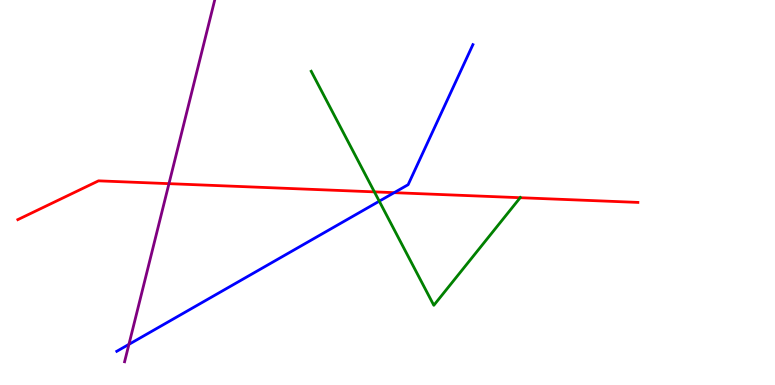[{'lines': ['blue', 'red'], 'intersections': [{'x': 5.09, 'y': 5.0}]}, {'lines': ['green', 'red'], 'intersections': [{'x': 4.83, 'y': 5.02}, {'x': 6.71, 'y': 4.86}]}, {'lines': ['purple', 'red'], 'intersections': [{'x': 2.18, 'y': 5.23}]}, {'lines': ['blue', 'green'], 'intersections': [{'x': 4.89, 'y': 4.77}]}, {'lines': ['blue', 'purple'], 'intersections': [{'x': 1.66, 'y': 1.06}]}, {'lines': ['green', 'purple'], 'intersections': []}]